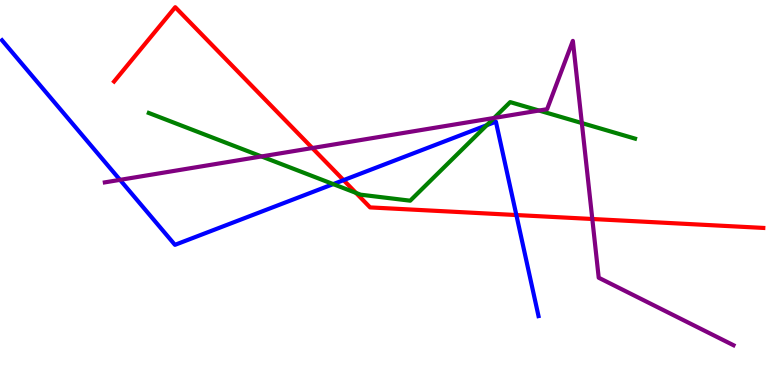[{'lines': ['blue', 'red'], 'intersections': [{'x': 4.43, 'y': 5.32}, {'x': 6.66, 'y': 4.41}]}, {'lines': ['green', 'red'], 'intersections': [{'x': 4.59, 'y': 4.99}]}, {'lines': ['purple', 'red'], 'intersections': [{'x': 4.03, 'y': 6.15}, {'x': 7.64, 'y': 4.31}]}, {'lines': ['blue', 'green'], 'intersections': [{'x': 4.3, 'y': 5.22}, {'x': 6.28, 'y': 6.75}]}, {'lines': ['blue', 'purple'], 'intersections': [{'x': 1.55, 'y': 5.33}]}, {'lines': ['green', 'purple'], 'intersections': [{'x': 3.37, 'y': 5.94}, {'x': 6.38, 'y': 6.94}, {'x': 6.95, 'y': 7.13}, {'x': 7.51, 'y': 6.8}]}]